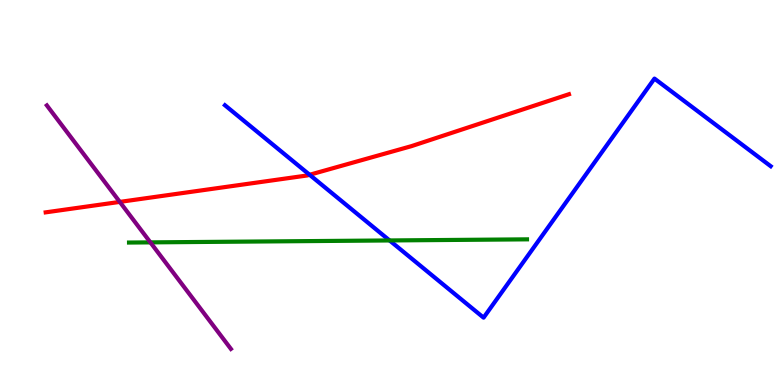[{'lines': ['blue', 'red'], 'intersections': [{'x': 3.99, 'y': 5.46}]}, {'lines': ['green', 'red'], 'intersections': []}, {'lines': ['purple', 'red'], 'intersections': [{'x': 1.55, 'y': 4.76}]}, {'lines': ['blue', 'green'], 'intersections': [{'x': 5.03, 'y': 3.75}]}, {'lines': ['blue', 'purple'], 'intersections': []}, {'lines': ['green', 'purple'], 'intersections': [{'x': 1.94, 'y': 3.7}]}]